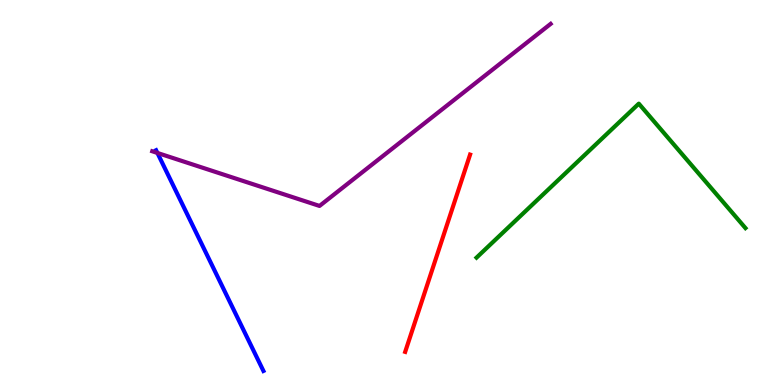[{'lines': ['blue', 'red'], 'intersections': []}, {'lines': ['green', 'red'], 'intersections': []}, {'lines': ['purple', 'red'], 'intersections': []}, {'lines': ['blue', 'green'], 'intersections': []}, {'lines': ['blue', 'purple'], 'intersections': [{'x': 2.03, 'y': 6.03}]}, {'lines': ['green', 'purple'], 'intersections': []}]